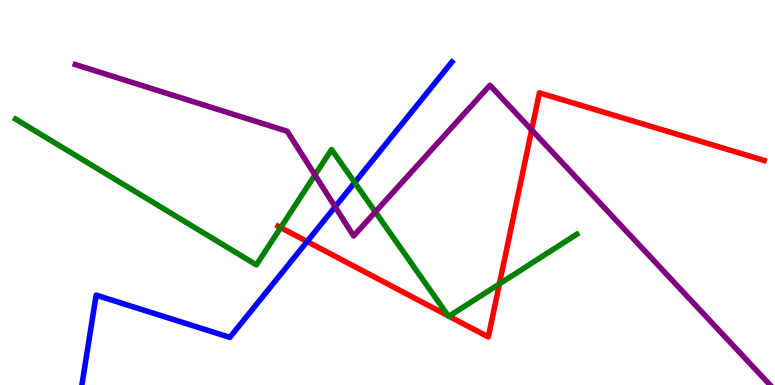[{'lines': ['blue', 'red'], 'intersections': [{'x': 3.96, 'y': 3.73}]}, {'lines': ['green', 'red'], 'intersections': [{'x': 3.62, 'y': 4.09}, {'x': 5.78, 'y': 1.8}, {'x': 5.79, 'y': 1.79}, {'x': 6.44, 'y': 2.63}]}, {'lines': ['purple', 'red'], 'intersections': [{'x': 6.86, 'y': 6.63}]}, {'lines': ['blue', 'green'], 'intersections': [{'x': 4.58, 'y': 5.26}]}, {'lines': ['blue', 'purple'], 'intersections': [{'x': 4.32, 'y': 4.63}]}, {'lines': ['green', 'purple'], 'intersections': [{'x': 4.06, 'y': 5.45}, {'x': 4.84, 'y': 4.5}]}]